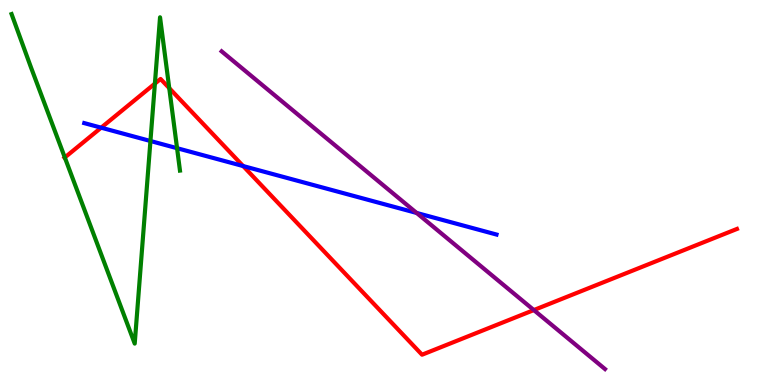[{'lines': ['blue', 'red'], 'intersections': [{'x': 1.31, 'y': 6.68}, {'x': 3.14, 'y': 5.69}]}, {'lines': ['green', 'red'], 'intersections': [{'x': 0.836, 'y': 5.91}, {'x': 2.0, 'y': 7.83}, {'x': 2.18, 'y': 7.71}]}, {'lines': ['purple', 'red'], 'intersections': [{'x': 6.89, 'y': 1.95}]}, {'lines': ['blue', 'green'], 'intersections': [{'x': 1.94, 'y': 6.34}, {'x': 2.28, 'y': 6.15}]}, {'lines': ['blue', 'purple'], 'intersections': [{'x': 5.38, 'y': 4.47}]}, {'lines': ['green', 'purple'], 'intersections': []}]